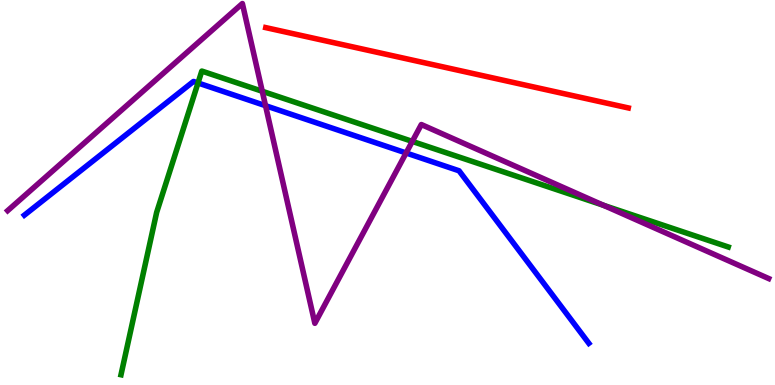[{'lines': ['blue', 'red'], 'intersections': []}, {'lines': ['green', 'red'], 'intersections': []}, {'lines': ['purple', 'red'], 'intersections': []}, {'lines': ['blue', 'green'], 'intersections': [{'x': 2.55, 'y': 7.84}]}, {'lines': ['blue', 'purple'], 'intersections': [{'x': 3.43, 'y': 7.25}, {'x': 5.24, 'y': 6.03}]}, {'lines': ['green', 'purple'], 'intersections': [{'x': 3.38, 'y': 7.63}, {'x': 5.32, 'y': 6.33}, {'x': 7.79, 'y': 4.67}]}]